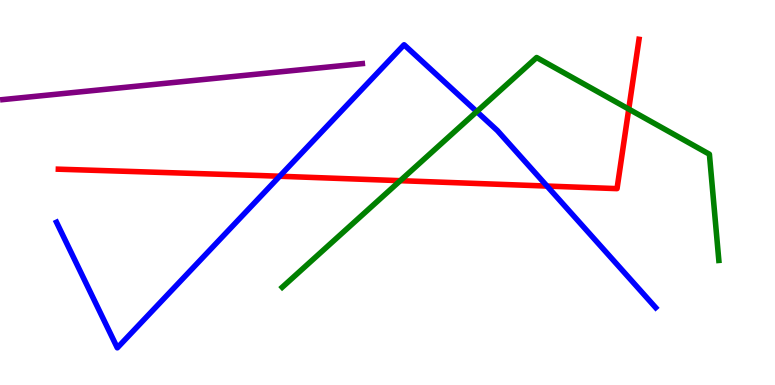[{'lines': ['blue', 'red'], 'intersections': [{'x': 3.61, 'y': 5.42}, {'x': 7.06, 'y': 5.17}]}, {'lines': ['green', 'red'], 'intersections': [{'x': 5.16, 'y': 5.31}, {'x': 8.11, 'y': 7.17}]}, {'lines': ['purple', 'red'], 'intersections': []}, {'lines': ['blue', 'green'], 'intersections': [{'x': 6.15, 'y': 7.1}]}, {'lines': ['blue', 'purple'], 'intersections': []}, {'lines': ['green', 'purple'], 'intersections': []}]